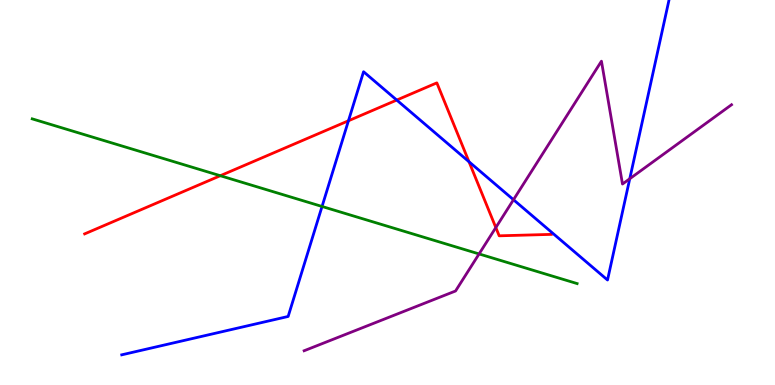[{'lines': ['blue', 'red'], 'intersections': [{'x': 4.5, 'y': 6.86}, {'x': 5.12, 'y': 7.4}, {'x': 6.05, 'y': 5.8}]}, {'lines': ['green', 'red'], 'intersections': [{'x': 2.84, 'y': 5.44}]}, {'lines': ['purple', 'red'], 'intersections': [{'x': 6.4, 'y': 4.09}]}, {'lines': ['blue', 'green'], 'intersections': [{'x': 4.16, 'y': 4.64}]}, {'lines': ['blue', 'purple'], 'intersections': [{'x': 6.63, 'y': 4.81}, {'x': 8.13, 'y': 5.36}]}, {'lines': ['green', 'purple'], 'intersections': [{'x': 6.18, 'y': 3.4}]}]